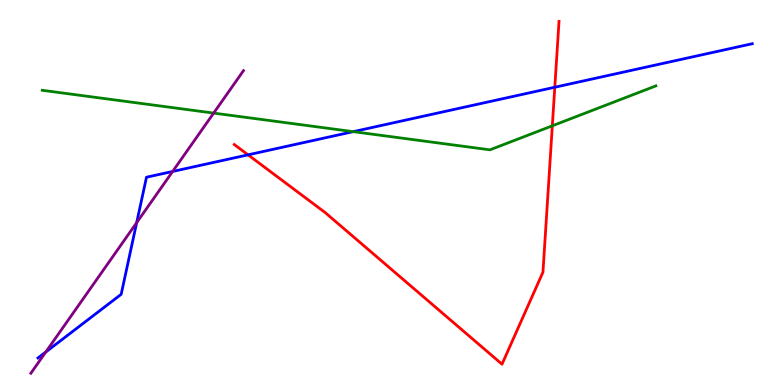[{'lines': ['blue', 'red'], 'intersections': [{'x': 3.2, 'y': 5.98}, {'x': 7.16, 'y': 7.73}]}, {'lines': ['green', 'red'], 'intersections': [{'x': 7.13, 'y': 6.73}]}, {'lines': ['purple', 'red'], 'intersections': []}, {'lines': ['blue', 'green'], 'intersections': [{'x': 4.56, 'y': 6.58}]}, {'lines': ['blue', 'purple'], 'intersections': [{'x': 0.591, 'y': 0.858}, {'x': 1.76, 'y': 4.22}, {'x': 2.23, 'y': 5.55}]}, {'lines': ['green', 'purple'], 'intersections': [{'x': 2.76, 'y': 7.06}]}]